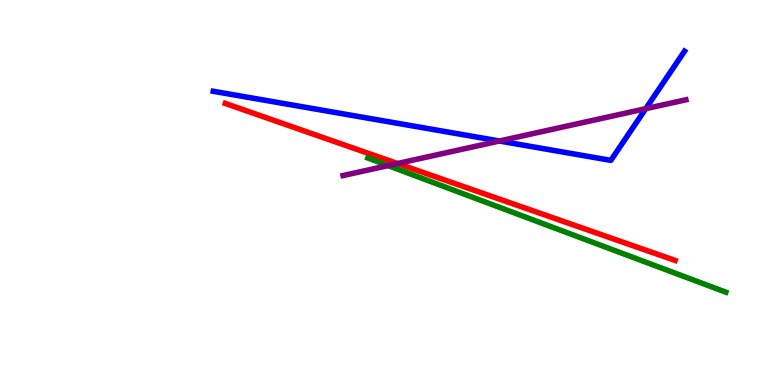[{'lines': ['blue', 'red'], 'intersections': []}, {'lines': ['green', 'red'], 'intersections': []}, {'lines': ['purple', 'red'], 'intersections': [{'x': 5.13, 'y': 5.75}]}, {'lines': ['blue', 'green'], 'intersections': []}, {'lines': ['blue', 'purple'], 'intersections': [{'x': 6.44, 'y': 6.34}, {'x': 8.33, 'y': 7.18}]}, {'lines': ['green', 'purple'], 'intersections': [{'x': 5.01, 'y': 5.7}]}]